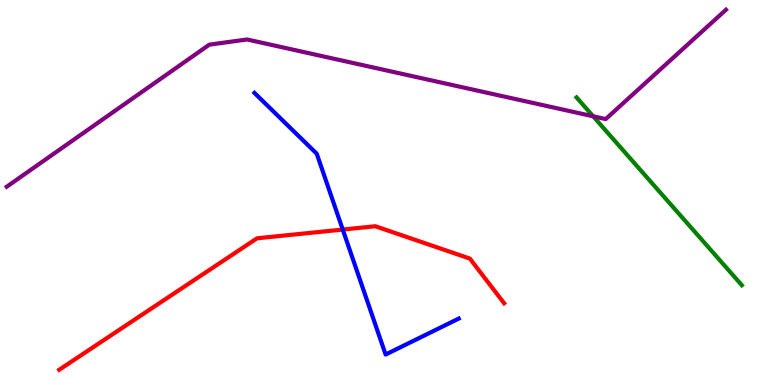[{'lines': ['blue', 'red'], 'intersections': [{'x': 4.42, 'y': 4.04}]}, {'lines': ['green', 'red'], 'intersections': []}, {'lines': ['purple', 'red'], 'intersections': []}, {'lines': ['blue', 'green'], 'intersections': []}, {'lines': ['blue', 'purple'], 'intersections': []}, {'lines': ['green', 'purple'], 'intersections': [{'x': 7.65, 'y': 6.98}]}]